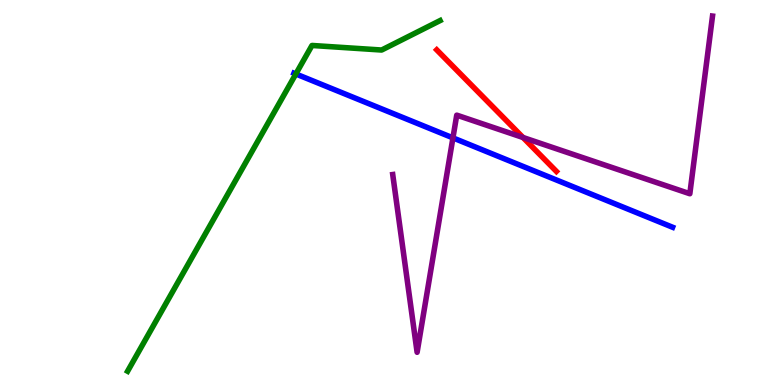[{'lines': ['blue', 'red'], 'intersections': []}, {'lines': ['green', 'red'], 'intersections': []}, {'lines': ['purple', 'red'], 'intersections': [{'x': 6.75, 'y': 6.43}]}, {'lines': ['blue', 'green'], 'intersections': [{'x': 3.82, 'y': 8.08}]}, {'lines': ['blue', 'purple'], 'intersections': [{'x': 5.84, 'y': 6.42}]}, {'lines': ['green', 'purple'], 'intersections': []}]